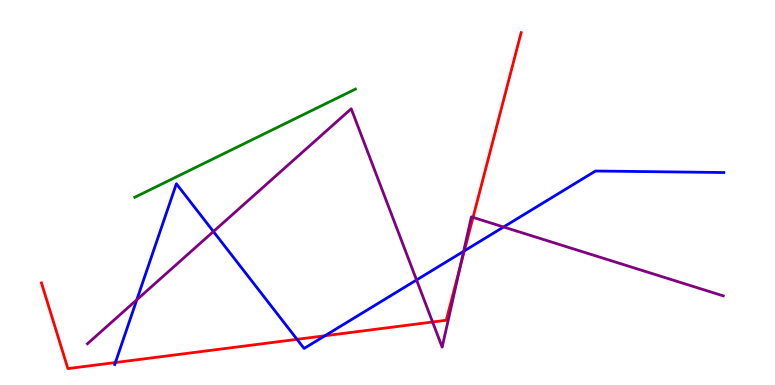[{'lines': ['blue', 'red'], 'intersections': [{'x': 1.49, 'y': 0.584}, {'x': 3.83, 'y': 1.19}, {'x': 4.19, 'y': 1.28}, {'x': 5.99, 'y': 3.48}]}, {'lines': ['green', 'red'], 'intersections': []}, {'lines': ['purple', 'red'], 'intersections': [{'x': 5.58, 'y': 1.64}, {'x': 5.94, 'y': 3.09}, {'x': 6.1, 'y': 4.35}]}, {'lines': ['blue', 'green'], 'intersections': []}, {'lines': ['blue', 'purple'], 'intersections': [{'x': 1.77, 'y': 2.21}, {'x': 2.75, 'y': 3.99}, {'x': 5.37, 'y': 2.73}, {'x': 5.98, 'y': 3.47}, {'x': 6.5, 'y': 4.1}]}, {'lines': ['green', 'purple'], 'intersections': []}]